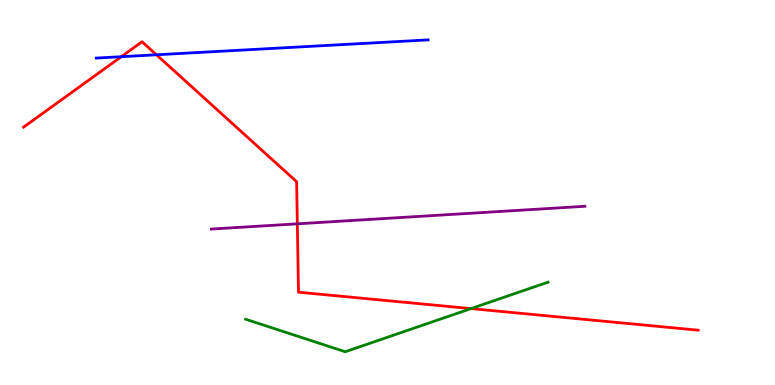[{'lines': ['blue', 'red'], 'intersections': [{'x': 1.56, 'y': 8.53}, {'x': 2.02, 'y': 8.58}]}, {'lines': ['green', 'red'], 'intersections': [{'x': 6.08, 'y': 1.98}]}, {'lines': ['purple', 'red'], 'intersections': [{'x': 3.84, 'y': 4.19}]}, {'lines': ['blue', 'green'], 'intersections': []}, {'lines': ['blue', 'purple'], 'intersections': []}, {'lines': ['green', 'purple'], 'intersections': []}]